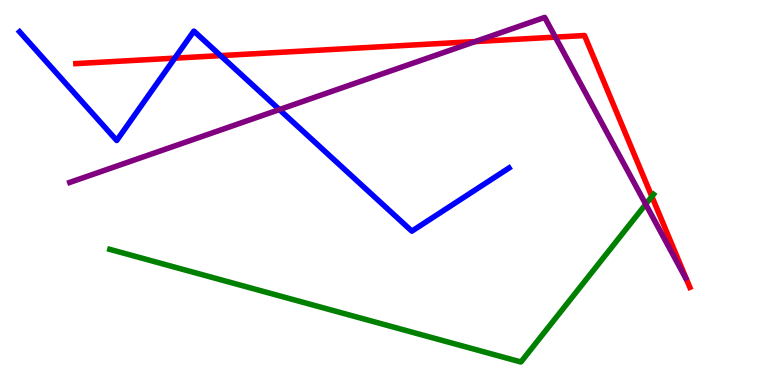[{'lines': ['blue', 'red'], 'intersections': [{'x': 2.26, 'y': 8.49}, {'x': 2.85, 'y': 8.56}]}, {'lines': ['green', 'red'], 'intersections': [{'x': 8.41, 'y': 4.9}]}, {'lines': ['purple', 'red'], 'intersections': [{'x': 6.13, 'y': 8.92}, {'x': 7.17, 'y': 9.04}]}, {'lines': ['blue', 'green'], 'intersections': []}, {'lines': ['blue', 'purple'], 'intersections': [{'x': 3.61, 'y': 7.15}]}, {'lines': ['green', 'purple'], 'intersections': [{'x': 8.33, 'y': 4.69}]}]